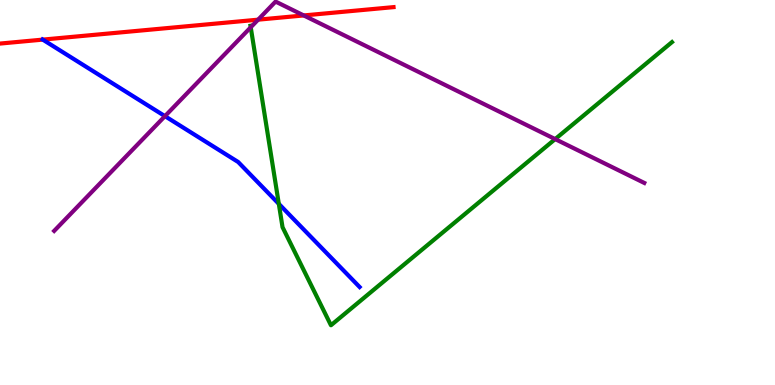[{'lines': ['blue', 'red'], 'intersections': [{'x': 0.552, 'y': 8.97}]}, {'lines': ['green', 'red'], 'intersections': []}, {'lines': ['purple', 'red'], 'intersections': [{'x': 3.33, 'y': 9.49}, {'x': 3.92, 'y': 9.6}]}, {'lines': ['blue', 'green'], 'intersections': [{'x': 3.6, 'y': 4.71}]}, {'lines': ['blue', 'purple'], 'intersections': [{'x': 2.13, 'y': 6.98}]}, {'lines': ['green', 'purple'], 'intersections': [{'x': 3.24, 'y': 9.29}, {'x': 7.16, 'y': 6.39}]}]